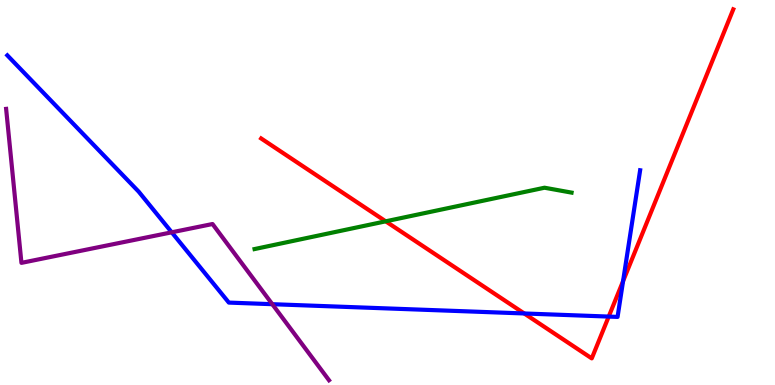[{'lines': ['blue', 'red'], 'intersections': [{'x': 6.76, 'y': 1.86}, {'x': 7.85, 'y': 1.78}, {'x': 8.04, 'y': 2.7}]}, {'lines': ['green', 'red'], 'intersections': [{'x': 4.98, 'y': 4.25}]}, {'lines': ['purple', 'red'], 'intersections': []}, {'lines': ['blue', 'green'], 'intersections': []}, {'lines': ['blue', 'purple'], 'intersections': [{'x': 2.22, 'y': 3.97}, {'x': 3.51, 'y': 2.1}]}, {'lines': ['green', 'purple'], 'intersections': []}]